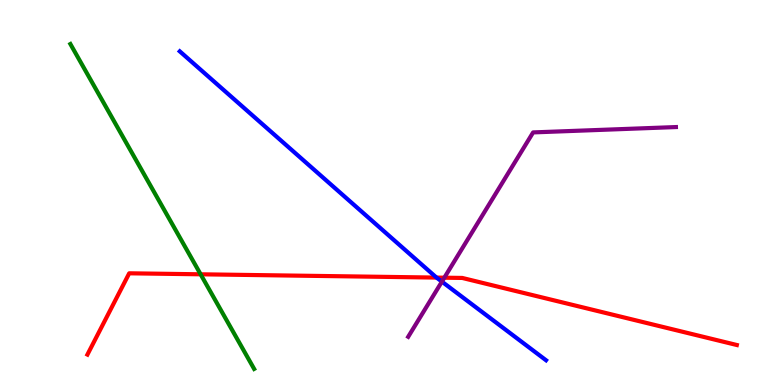[{'lines': ['blue', 'red'], 'intersections': [{'x': 5.63, 'y': 2.79}]}, {'lines': ['green', 'red'], 'intersections': [{'x': 2.59, 'y': 2.88}]}, {'lines': ['purple', 'red'], 'intersections': [{'x': 5.73, 'y': 2.79}]}, {'lines': ['blue', 'green'], 'intersections': []}, {'lines': ['blue', 'purple'], 'intersections': [{'x': 5.7, 'y': 2.68}]}, {'lines': ['green', 'purple'], 'intersections': []}]